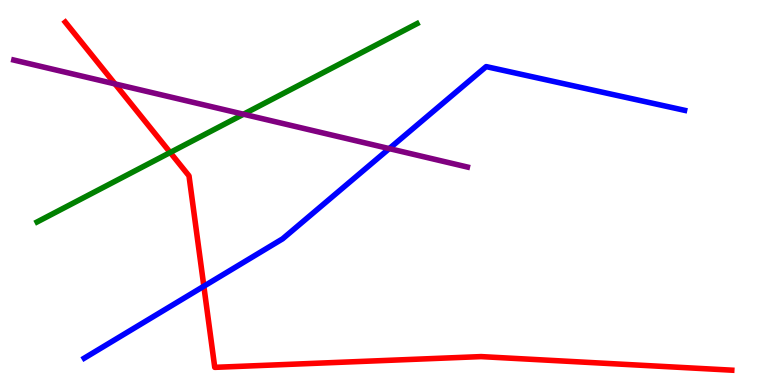[{'lines': ['blue', 'red'], 'intersections': [{'x': 2.63, 'y': 2.57}]}, {'lines': ['green', 'red'], 'intersections': [{'x': 2.2, 'y': 6.04}]}, {'lines': ['purple', 'red'], 'intersections': [{'x': 1.48, 'y': 7.82}]}, {'lines': ['blue', 'green'], 'intersections': []}, {'lines': ['blue', 'purple'], 'intersections': [{'x': 5.02, 'y': 6.14}]}, {'lines': ['green', 'purple'], 'intersections': [{'x': 3.14, 'y': 7.03}]}]